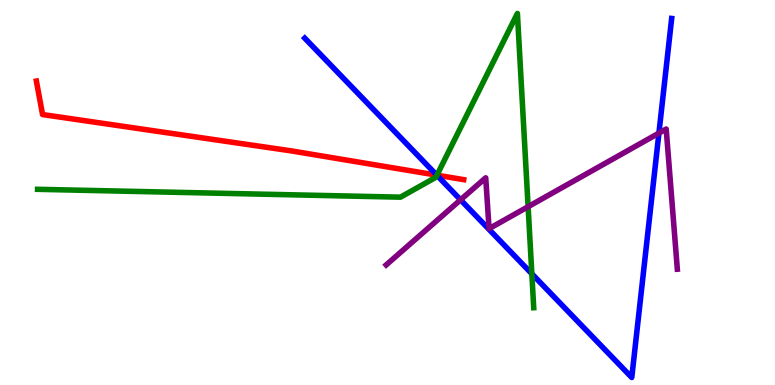[{'lines': ['blue', 'red'], 'intersections': [{'x': 5.64, 'y': 5.45}]}, {'lines': ['green', 'red'], 'intersections': [{'x': 5.64, 'y': 5.45}]}, {'lines': ['purple', 'red'], 'intersections': []}, {'lines': ['blue', 'green'], 'intersections': [{'x': 5.64, 'y': 5.45}, {'x': 6.86, 'y': 2.89}]}, {'lines': ['blue', 'purple'], 'intersections': [{'x': 5.94, 'y': 4.81}, {'x': 8.5, 'y': 6.54}]}, {'lines': ['green', 'purple'], 'intersections': [{'x': 6.81, 'y': 4.63}]}]